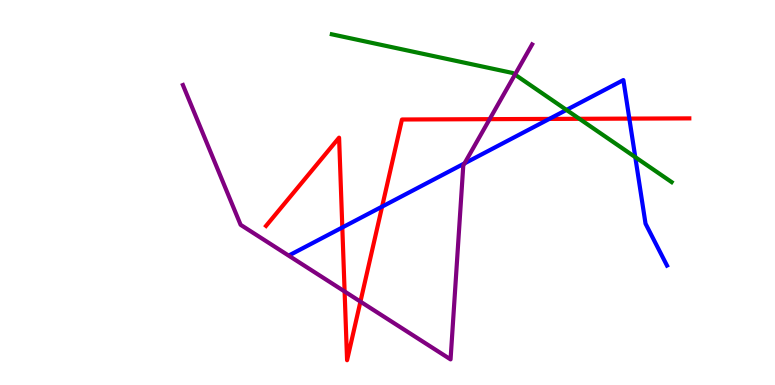[{'lines': ['blue', 'red'], 'intersections': [{'x': 4.42, 'y': 4.09}, {'x': 4.93, 'y': 4.63}, {'x': 7.09, 'y': 6.91}, {'x': 8.12, 'y': 6.92}]}, {'lines': ['green', 'red'], 'intersections': [{'x': 7.48, 'y': 6.91}]}, {'lines': ['purple', 'red'], 'intersections': [{'x': 4.45, 'y': 2.43}, {'x': 4.65, 'y': 2.17}, {'x': 6.32, 'y': 6.91}]}, {'lines': ['blue', 'green'], 'intersections': [{'x': 7.31, 'y': 7.14}, {'x': 8.2, 'y': 5.92}]}, {'lines': ['blue', 'purple'], 'intersections': [{'x': 5.99, 'y': 5.76}]}, {'lines': ['green', 'purple'], 'intersections': [{'x': 6.64, 'y': 8.06}]}]